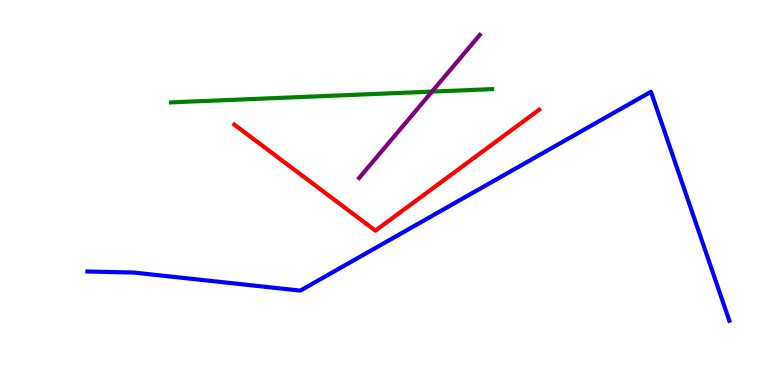[{'lines': ['blue', 'red'], 'intersections': []}, {'lines': ['green', 'red'], 'intersections': []}, {'lines': ['purple', 'red'], 'intersections': []}, {'lines': ['blue', 'green'], 'intersections': []}, {'lines': ['blue', 'purple'], 'intersections': []}, {'lines': ['green', 'purple'], 'intersections': [{'x': 5.57, 'y': 7.62}]}]